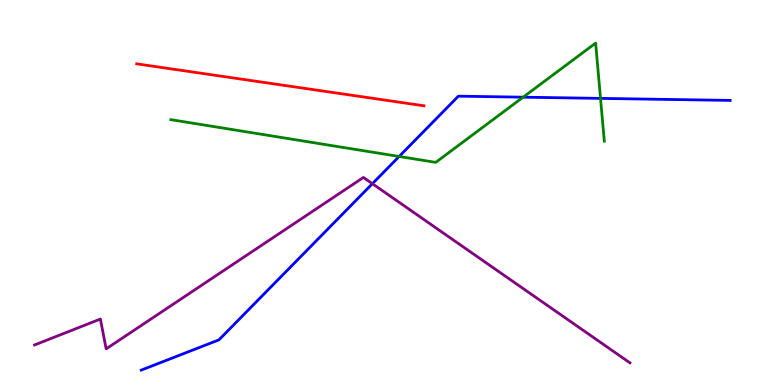[{'lines': ['blue', 'red'], 'intersections': []}, {'lines': ['green', 'red'], 'intersections': []}, {'lines': ['purple', 'red'], 'intersections': []}, {'lines': ['blue', 'green'], 'intersections': [{'x': 5.15, 'y': 5.94}, {'x': 6.75, 'y': 7.48}, {'x': 7.75, 'y': 7.44}]}, {'lines': ['blue', 'purple'], 'intersections': [{'x': 4.8, 'y': 5.23}]}, {'lines': ['green', 'purple'], 'intersections': []}]